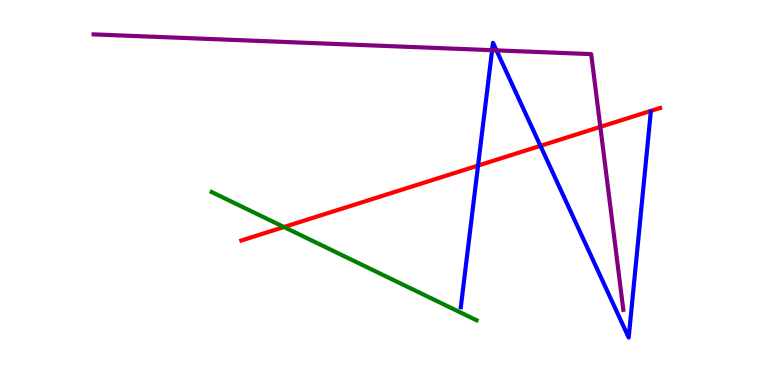[{'lines': ['blue', 'red'], 'intersections': [{'x': 6.17, 'y': 5.7}, {'x': 6.97, 'y': 6.21}]}, {'lines': ['green', 'red'], 'intersections': [{'x': 3.66, 'y': 4.1}]}, {'lines': ['purple', 'red'], 'intersections': [{'x': 7.75, 'y': 6.7}]}, {'lines': ['blue', 'green'], 'intersections': []}, {'lines': ['blue', 'purple'], 'intersections': [{'x': 6.35, 'y': 8.7}, {'x': 6.41, 'y': 8.69}]}, {'lines': ['green', 'purple'], 'intersections': []}]